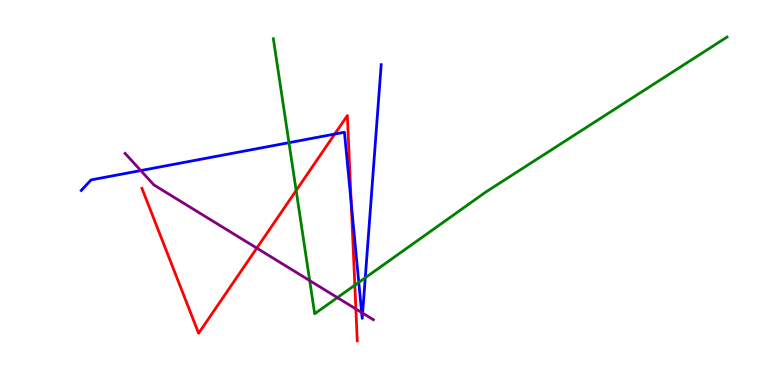[{'lines': ['blue', 'red'], 'intersections': [{'x': 4.32, 'y': 6.52}, {'x': 4.53, 'y': 4.73}]}, {'lines': ['green', 'red'], 'intersections': [{'x': 3.82, 'y': 5.05}, {'x': 4.58, 'y': 2.59}]}, {'lines': ['purple', 'red'], 'intersections': [{'x': 3.31, 'y': 3.56}, {'x': 4.59, 'y': 1.98}]}, {'lines': ['blue', 'green'], 'intersections': [{'x': 3.73, 'y': 6.29}, {'x': 4.63, 'y': 2.67}, {'x': 4.71, 'y': 2.78}]}, {'lines': ['blue', 'purple'], 'intersections': [{'x': 1.82, 'y': 5.57}, {'x': 4.67, 'y': 1.88}, {'x': 4.68, 'y': 1.87}]}, {'lines': ['green', 'purple'], 'intersections': [{'x': 4.0, 'y': 2.71}, {'x': 4.35, 'y': 2.27}]}]